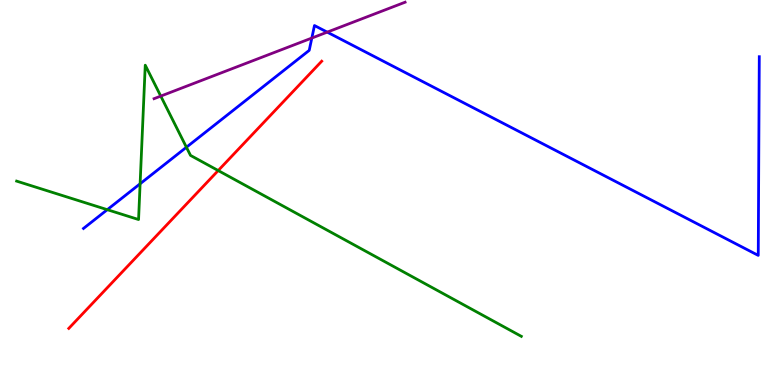[{'lines': ['blue', 'red'], 'intersections': []}, {'lines': ['green', 'red'], 'intersections': [{'x': 2.82, 'y': 5.57}]}, {'lines': ['purple', 'red'], 'intersections': []}, {'lines': ['blue', 'green'], 'intersections': [{'x': 1.38, 'y': 4.55}, {'x': 1.81, 'y': 5.23}, {'x': 2.41, 'y': 6.18}]}, {'lines': ['blue', 'purple'], 'intersections': [{'x': 4.02, 'y': 9.01}, {'x': 4.22, 'y': 9.17}]}, {'lines': ['green', 'purple'], 'intersections': [{'x': 2.07, 'y': 7.5}]}]